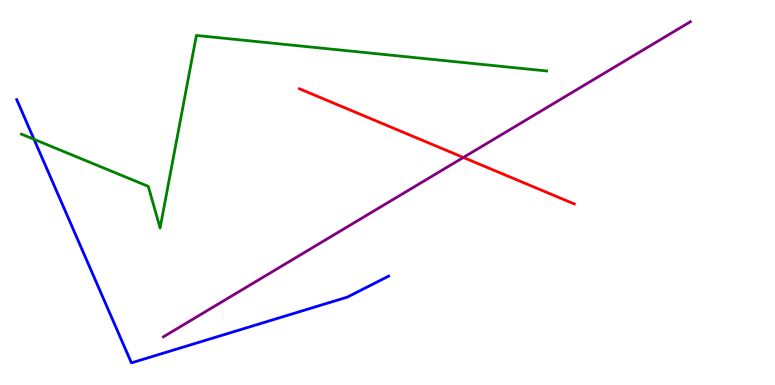[{'lines': ['blue', 'red'], 'intersections': []}, {'lines': ['green', 'red'], 'intersections': []}, {'lines': ['purple', 'red'], 'intersections': [{'x': 5.98, 'y': 5.91}]}, {'lines': ['blue', 'green'], 'intersections': [{'x': 0.439, 'y': 6.38}]}, {'lines': ['blue', 'purple'], 'intersections': []}, {'lines': ['green', 'purple'], 'intersections': []}]